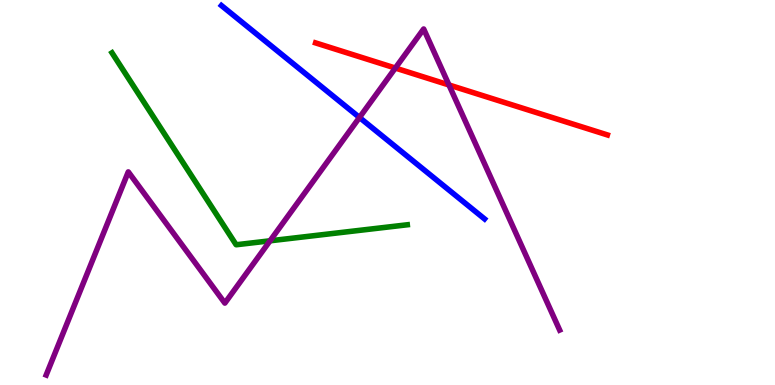[{'lines': ['blue', 'red'], 'intersections': []}, {'lines': ['green', 'red'], 'intersections': []}, {'lines': ['purple', 'red'], 'intersections': [{'x': 5.1, 'y': 8.23}, {'x': 5.79, 'y': 7.79}]}, {'lines': ['blue', 'green'], 'intersections': []}, {'lines': ['blue', 'purple'], 'intersections': [{'x': 4.64, 'y': 6.95}]}, {'lines': ['green', 'purple'], 'intersections': [{'x': 3.48, 'y': 3.75}]}]